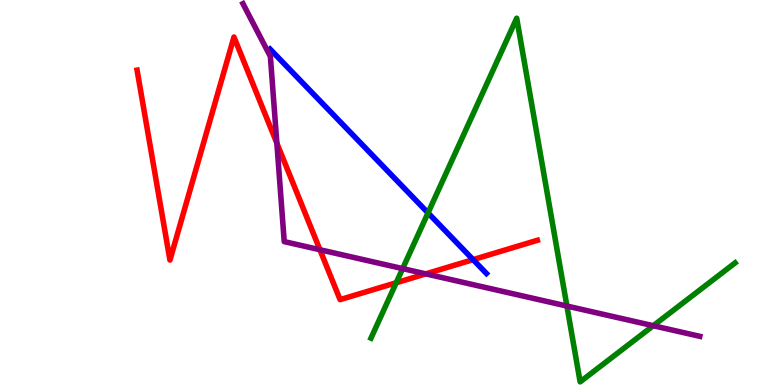[{'lines': ['blue', 'red'], 'intersections': [{'x': 6.1, 'y': 3.26}]}, {'lines': ['green', 'red'], 'intersections': [{'x': 5.11, 'y': 2.66}]}, {'lines': ['purple', 'red'], 'intersections': [{'x': 3.57, 'y': 6.28}, {'x': 4.13, 'y': 3.51}, {'x': 5.49, 'y': 2.89}]}, {'lines': ['blue', 'green'], 'intersections': [{'x': 5.52, 'y': 4.47}]}, {'lines': ['blue', 'purple'], 'intersections': []}, {'lines': ['green', 'purple'], 'intersections': [{'x': 5.2, 'y': 3.02}, {'x': 7.31, 'y': 2.05}, {'x': 8.43, 'y': 1.54}]}]